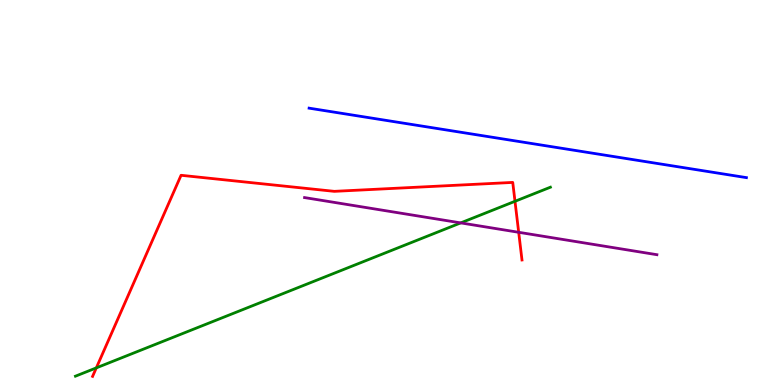[{'lines': ['blue', 'red'], 'intersections': []}, {'lines': ['green', 'red'], 'intersections': [{'x': 1.24, 'y': 0.445}, {'x': 6.65, 'y': 4.77}]}, {'lines': ['purple', 'red'], 'intersections': [{'x': 6.69, 'y': 3.97}]}, {'lines': ['blue', 'green'], 'intersections': []}, {'lines': ['blue', 'purple'], 'intersections': []}, {'lines': ['green', 'purple'], 'intersections': [{'x': 5.94, 'y': 4.21}]}]